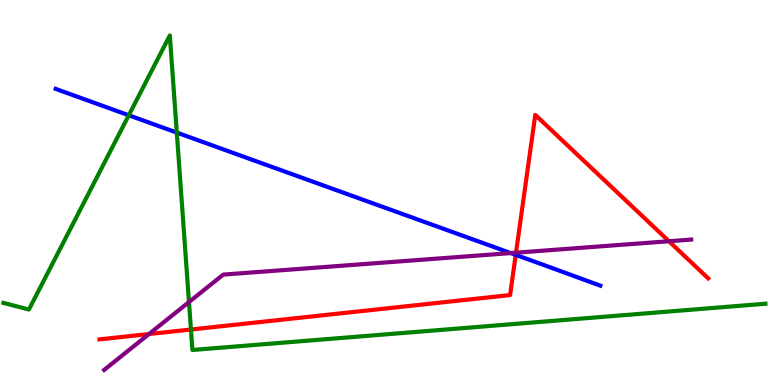[{'lines': ['blue', 'red'], 'intersections': [{'x': 6.65, 'y': 3.38}]}, {'lines': ['green', 'red'], 'intersections': [{'x': 2.46, 'y': 1.44}]}, {'lines': ['purple', 'red'], 'intersections': [{'x': 1.92, 'y': 1.32}, {'x': 6.66, 'y': 3.44}, {'x': 8.63, 'y': 3.73}]}, {'lines': ['blue', 'green'], 'intersections': [{'x': 1.66, 'y': 7.01}, {'x': 2.28, 'y': 6.56}]}, {'lines': ['blue', 'purple'], 'intersections': [{'x': 6.59, 'y': 3.43}]}, {'lines': ['green', 'purple'], 'intersections': [{'x': 2.44, 'y': 2.15}]}]